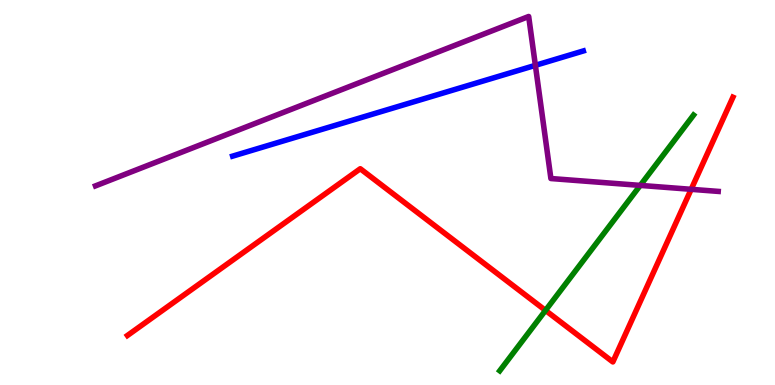[{'lines': ['blue', 'red'], 'intersections': []}, {'lines': ['green', 'red'], 'intersections': [{'x': 7.04, 'y': 1.94}]}, {'lines': ['purple', 'red'], 'intersections': [{'x': 8.92, 'y': 5.08}]}, {'lines': ['blue', 'green'], 'intersections': []}, {'lines': ['blue', 'purple'], 'intersections': [{'x': 6.91, 'y': 8.3}]}, {'lines': ['green', 'purple'], 'intersections': [{'x': 8.26, 'y': 5.18}]}]